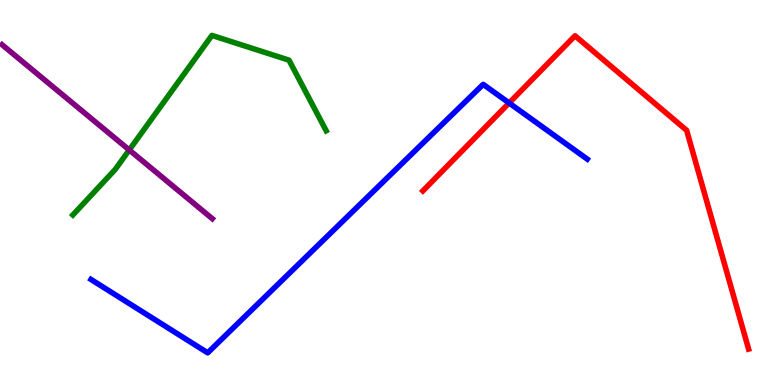[{'lines': ['blue', 'red'], 'intersections': [{'x': 6.57, 'y': 7.33}]}, {'lines': ['green', 'red'], 'intersections': []}, {'lines': ['purple', 'red'], 'intersections': []}, {'lines': ['blue', 'green'], 'intersections': []}, {'lines': ['blue', 'purple'], 'intersections': []}, {'lines': ['green', 'purple'], 'intersections': [{'x': 1.67, 'y': 6.1}]}]